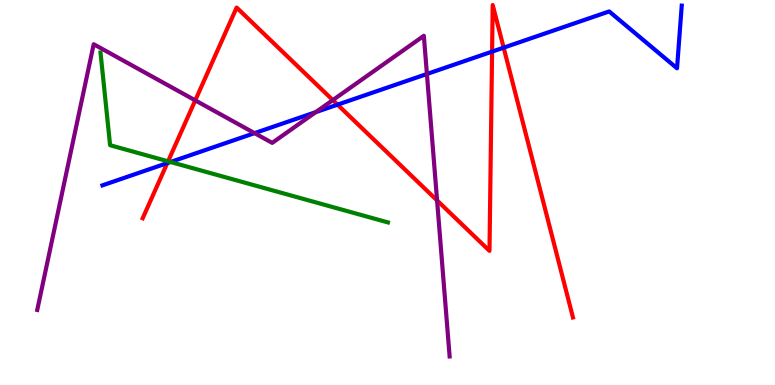[{'lines': ['blue', 'red'], 'intersections': [{'x': 2.16, 'y': 5.76}, {'x': 4.36, 'y': 7.28}, {'x': 6.35, 'y': 8.66}, {'x': 6.5, 'y': 8.76}]}, {'lines': ['green', 'red'], 'intersections': [{'x': 2.17, 'y': 5.81}]}, {'lines': ['purple', 'red'], 'intersections': [{'x': 2.52, 'y': 7.39}, {'x': 4.29, 'y': 7.4}, {'x': 5.64, 'y': 4.79}]}, {'lines': ['blue', 'green'], 'intersections': [{'x': 2.2, 'y': 5.79}]}, {'lines': ['blue', 'purple'], 'intersections': [{'x': 3.28, 'y': 6.54}, {'x': 4.07, 'y': 7.09}, {'x': 5.51, 'y': 8.08}]}, {'lines': ['green', 'purple'], 'intersections': []}]